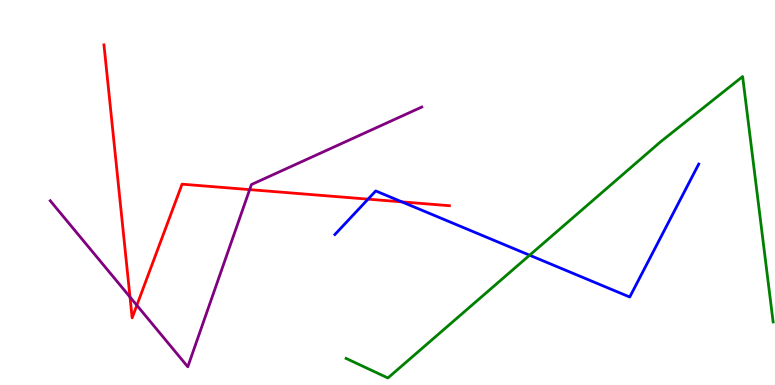[{'lines': ['blue', 'red'], 'intersections': [{'x': 4.75, 'y': 4.83}, {'x': 5.19, 'y': 4.76}]}, {'lines': ['green', 'red'], 'intersections': []}, {'lines': ['purple', 'red'], 'intersections': [{'x': 1.68, 'y': 2.28}, {'x': 1.77, 'y': 2.07}, {'x': 3.22, 'y': 5.07}]}, {'lines': ['blue', 'green'], 'intersections': [{'x': 6.83, 'y': 3.37}]}, {'lines': ['blue', 'purple'], 'intersections': []}, {'lines': ['green', 'purple'], 'intersections': []}]